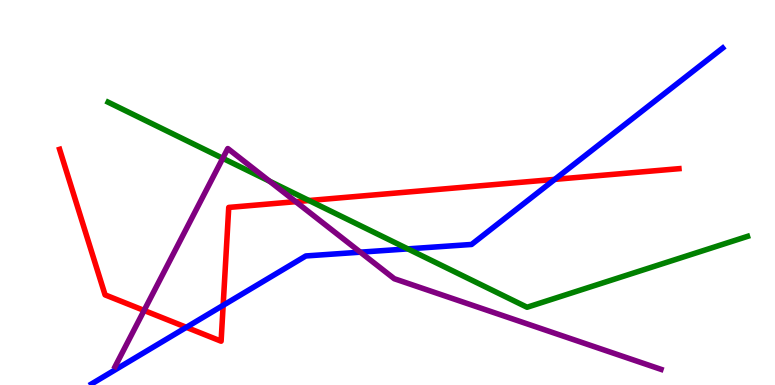[{'lines': ['blue', 'red'], 'intersections': [{'x': 2.4, 'y': 1.5}, {'x': 2.88, 'y': 2.07}, {'x': 7.16, 'y': 5.34}]}, {'lines': ['green', 'red'], 'intersections': [{'x': 3.99, 'y': 4.79}]}, {'lines': ['purple', 'red'], 'intersections': [{'x': 1.86, 'y': 1.94}, {'x': 3.82, 'y': 4.76}]}, {'lines': ['blue', 'green'], 'intersections': [{'x': 5.26, 'y': 3.54}]}, {'lines': ['blue', 'purple'], 'intersections': [{'x': 4.65, 'y': 3.45}]}, {'lines': ['green', 'purple'], 'intersections': [{'x': 2.87, 'y': 5.89}, {'x': 3.48, 'y': 5.29}]}]